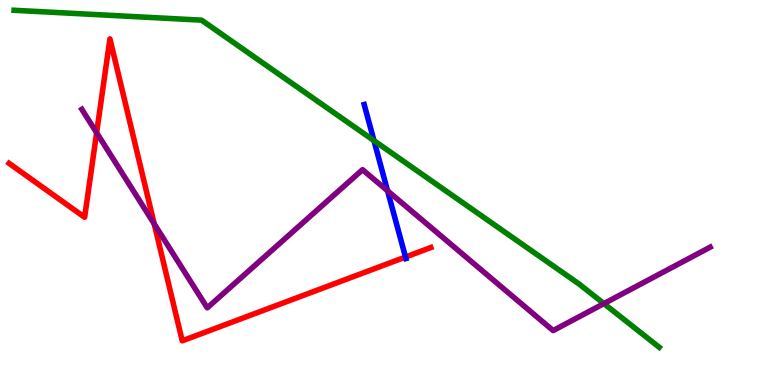[{'lines': ['blue', 'red'], 'intersections': [{'x': 5.23, 'y': 3.32}]}, {'lines': ['green', 'red'], 'intersections': []}, {'lines': ['purple', 'red'], 'intersections': [{'x': 1.25, 'y': 6.55}, {'x': 1.99, 'y': 4.18}]}, {'lines': ['blue', 'green'], 'intersections': [{'x': 4.83, 'y': 6.35}]}, {'lines': ['blue', 'purple'], 'intersections': [{'x': 5.0, 'y': 5.04}]}, {'lines': ['green', 'purple'], 'intersections': [{'x': 7.79, 'y': 2.11}]}]